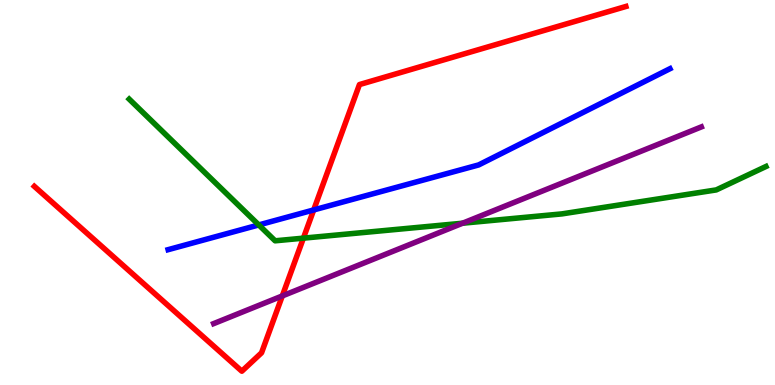[{'lines': ['blue', 'red'], 'intersections': [{'x': 4.05, 'y': 4.55}]}, {'lines': ['green', 'red'], 'intersections': [{'x': 3.91, 'y': 3.81}]}, {'lines': ['purple', 'red'], 'intersections': [{'x': 3.64, 'y': 2.31}]}, {'lines': ['blue', 'green'], 'intersections': [{'x': 3.34, 'y': 4.16}]}, {'lines': ['blue', 'purple'], 'intersections': []}, {'lines': ['green', 'purple'], 'intersections': [{'x': 5.97, 'y': 4.2}]}]